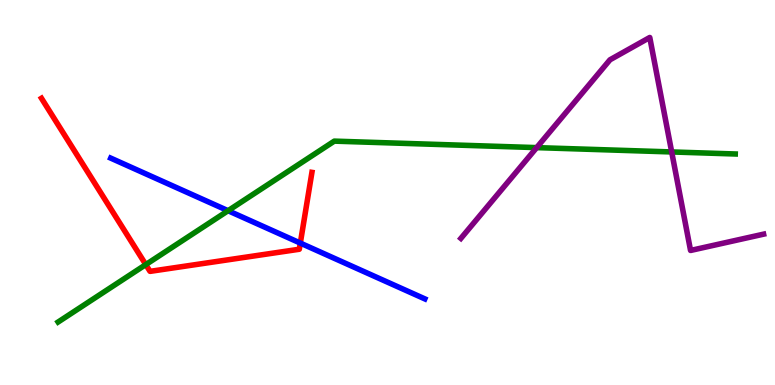[{'lines': ['blue', 'red'], 'intersections': [{'x': 3.88, 'y': 3.69}]}, {'lines': ['green', 'red'], 'intersections': [{'x': 1.88, 'y': 3.13}]}, {'lines': ['purple', 'red'], 'intersections': []}, {'lines': ['blue', 'green'], 'intersections': [{'x': 2.94, 'y': 4.53}]}, {'lines': ['blue', 'purple'], 'intersections': []}, {'lines': ['green', 'purple'], 'intersections': [{'x': 6.92, 'y': 6.17}, {'x': 8.67, 'y': 6.05}]}]